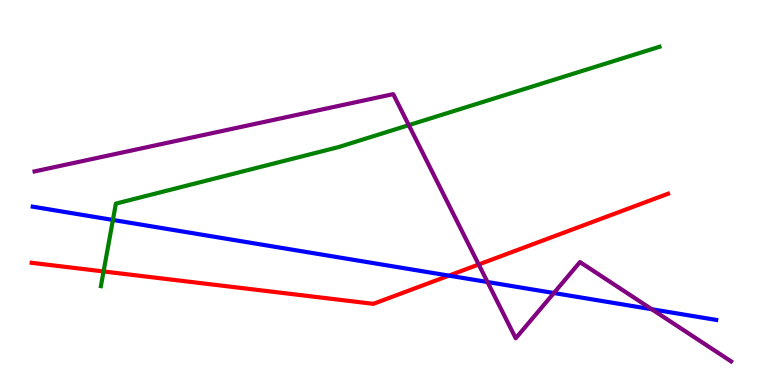[{'lines': ['blue', 'red'], 'intersections': [{'x': 5.79, 'y': 2.84}]}, {'lines': ['green', 'red'], 'intersections': [{'x': 1.34, 'y': 2.95}]}, {'lines': ['purple', 'red'], 'intersections': [{'x': 6.18, 'y': 3.13}]}, {'lines': ['blue', 'green'], 'intersections': [{'x': 1.46, 'y': 4.29}]}, {'lines': ['blue', 'purple'], 'intersections': [{'x': 6.29, 'y': 2.67}, {'x': 7.15, 'y': 2.39}, {'x': 8.41, 'y': 1.97}]}, {'lines': ['green', 'purple'], 'intersections': [{'x': 5.27, 'y': 6.75}]}]